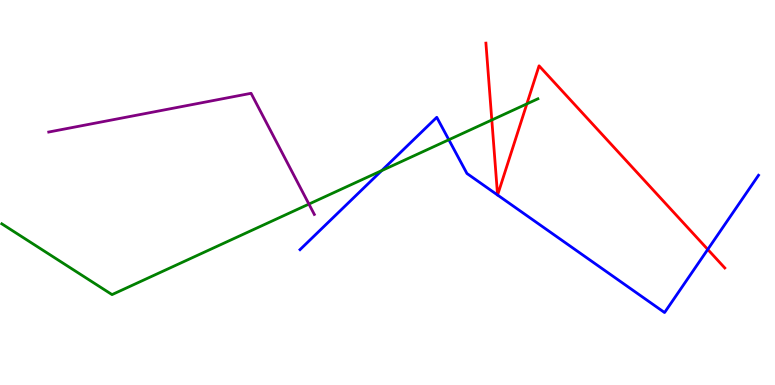[{'lines': ['blue', 'red'], 'intersections': [{'x': 6.42, 'y': 4.93}, {'x': 6.42, 'y': 4.93}, {'x': 9.13, 'y': 3.52}]}, {'lines': ['green', 'red'], 'intersections': [{'x': 6.35, 'y': 6.88}, {'x': 6.8, 'y': 7.3}]}, {'lines': ['purple', 'red'], 'intersections': []}, {'lines': ['blue', 'green'], 'intersections': [{'x': 4.92, 'y': 5.57}, {'x': 5.79, 'y': 6.37}]}, {'lines': ['blue', 'purple'], 'intersections': []}, {'lines': ['green', 'purple'], 'intersections': [{'x': 3.99, 'y': 4.7}]}]